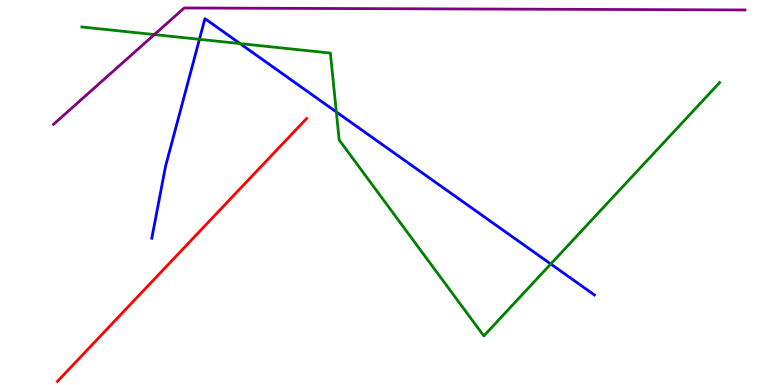[{'lines': ['blue', 'red'], 'intersections': []}, {'lines': ['green', 'red'], 'intersections': []}, {'lines': ['purple', 'red'], 'intersections': []}, {'lines': ['blue', 'green'], 'intersections': [{'x': 2.57, 'y': 8.98}, {'x': 3.1, 'y': 8.87}, {'x': 4.34, 'y': 7.09}, {'x': 7.11, 'y': 3.14}]}, {'lines': ['blue', 'purple'], 'intersections': []}, {'lines': ['green', 'purple'], 'intersections': [{'x': 1.99, 'y': 9.1}]}]